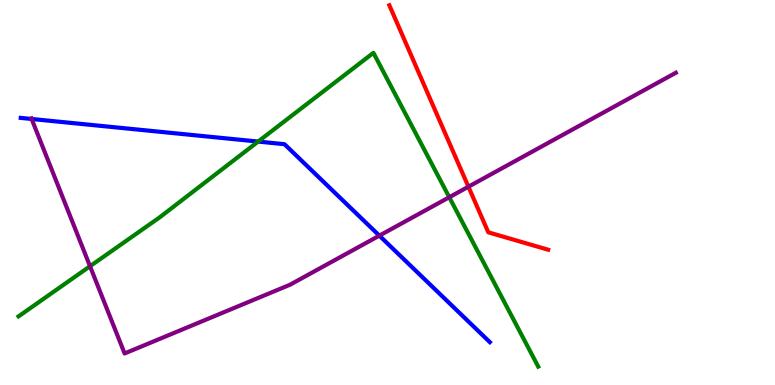[{'lines': ['blue', 'red'], 'intersections': []}, {'lines': ['green', 'red'], 'intersections': []}, {'lines': ['purple', 'red'], 'intersections': [{'x': 6.04, 'y': 5.15}]}, {'lines': ['blue', 'green'], 'intersections': [{'x': 3.33, 'y': 6.32}]}, {'lines': ['blue', 'purple'], 'intersections': [{'x': 0.408, 'y': 6.91}, {'x': 4.9, 'y': 3.88}]}, {'lines': ['green', 'purple'], 'intersections': [{'x': 1.16, 'y': 3.08}, {'x': 5.8, 'y': 4.88}]}]